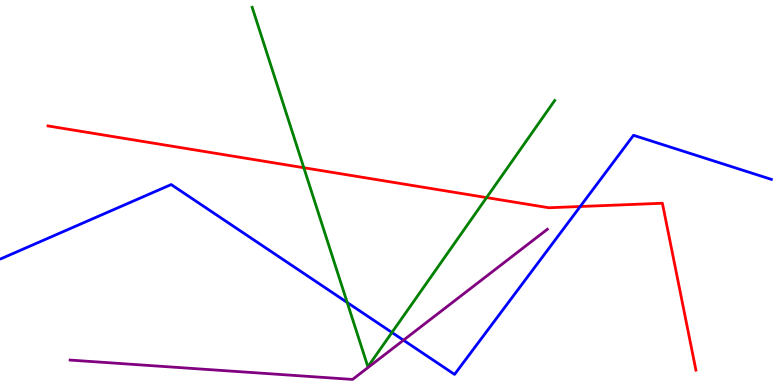[{'lines': ['blue', 'red'], 'intersections': [{'x': 7.49, 'y': 4.64}]}, {'lines': ['green', 'red'], 'intersections': [{'x': 3.92, 'y': 5.64}, {'x': 6.28, 'y': 4.87}]}, {'lines': ['purple', 'red'], 'intersections': []}, {'lines': ['blue', 'green'], 'intersections': [{'x': 4.48, 'y': 2.14}, {'x': 5.06, 'y': 1.36}]}, {'lines': ['blue', 'purple'], 'intersections': [{'x': 5.21, 'y': 1.16}]}, {'lines': ['green', 'purple'], 'intersections': []}]